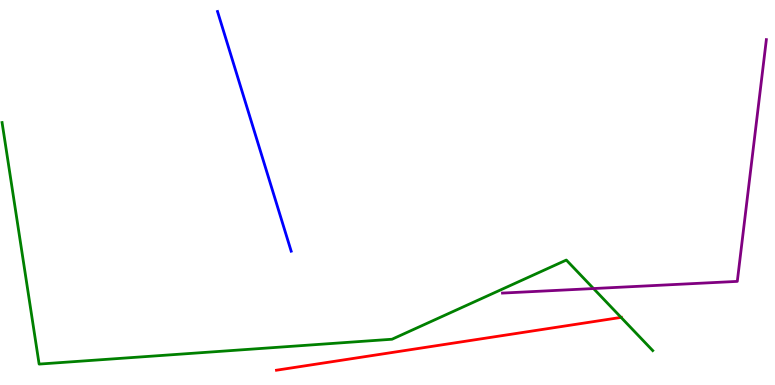[{'lines': ['blue', 'red'], 'intersections': []}, {'lines': ['green', 'red'], 'intersections': [{'x': 8.01, 'y': 1.76}]}, {'lines': ['purple', 'red'], 'intersections': []}, {'lines': ['blue', 'green'], 'intersections': []}, {'lines': ['blue', 'purple'], 'intersections': []}, {'lines': ['green', 'purple'], 'intersections': [{'x': 7.66, 'y': 2.51}]}]